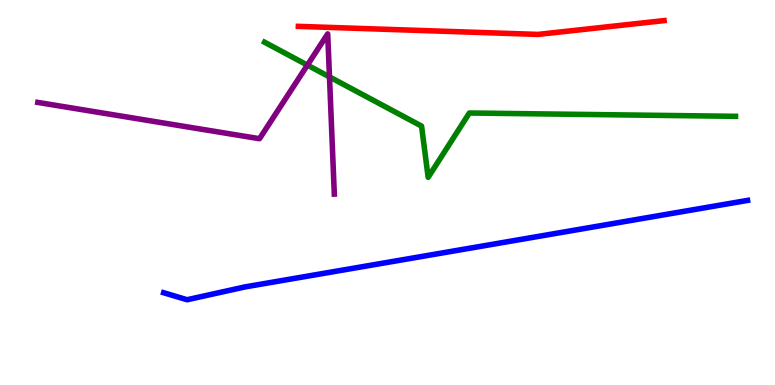[{'lines': ['blue', 'red'], 'intersections': []}, {'lines': ['green', 'red'], 'intersections': []}, {'lines': ['purple', 'red'], 'intersections': []}, {'lines': ['blue', 'green'], 'intersections': []}, {'lines': ['blue', 'purple'], 'intersections': []}, {'lines': ['green', 'purple'], 'intersections': [{'x': 3.97, 'y': 8.31}, {'x': 4.25, 'y': 8.0}]}]